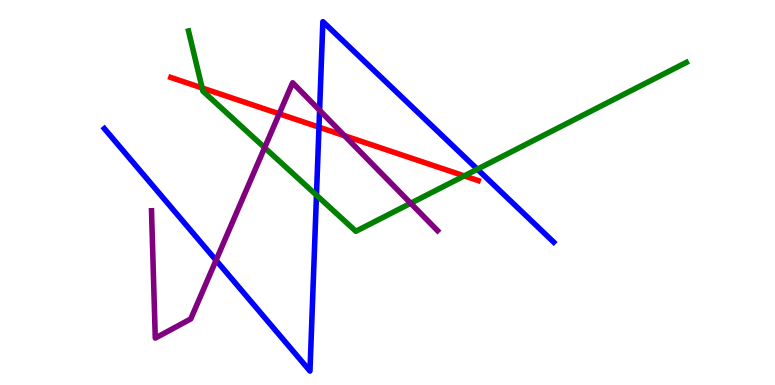[{'lines': ['blue', 'red'], 'intersections': [{'x': 4.12, 'y': 6.7}]}, {'lines': ['green', 'red'], 'intersections': [{'x': 2.61, 'y': 7.72}, {'x': 5.99, 'y': 5.43}]}, {'lines': ['purple', 'red'], 'intersections': [{'x': 3.6, 'y': 7.04}, {'x': 4.45, 'y': 6.47}]}, {'lines': ['blue', 'green'], 'intersections': [{'x': 4.08, 'y': 4.93}, {'x': 6.16, 'y': 5.61}]}, {'lines': ['blue', 'purple'], 'intersections': [{'x': 2.79, 'y': 3.24}, {'x': 4.12, 'y': 7.14}]}, {'lines': ['green', 'purple'], 'intersections': [{'x': 3.41, 'y': 6.16}, {'x': 5.3, 'y': 4.72}]}]